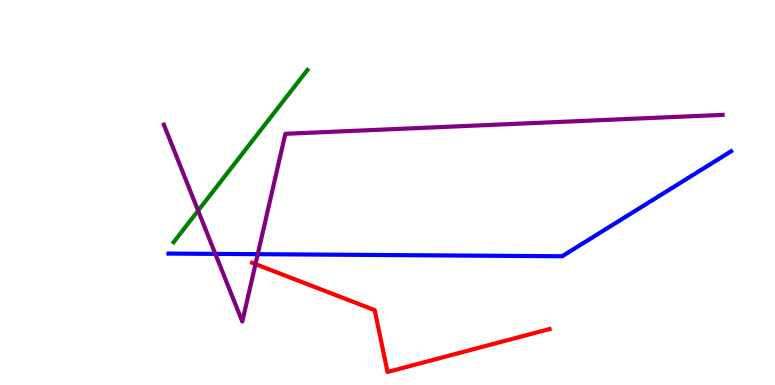[{'lines': ['blue', 'red'], 'intersections': []}, {'lines': ['green', 'red'], 'intersections': []}, {'lines': ['purple', 'red'], 'intersections': [{'x': 3.3, 'y': 3.14}]}, {'lines': ['blue', 'green'], 'intersections': []}, {'lines': ['blue', 'purple'], 'intersections': [{'x': 2.78, 'y': 3.41}, {'x': 3.33, 'y': 3.4}]}, {'lines': ['green', 'purple'], 'intersections': [{'x': 2.56, 'y': 4.53}]}]